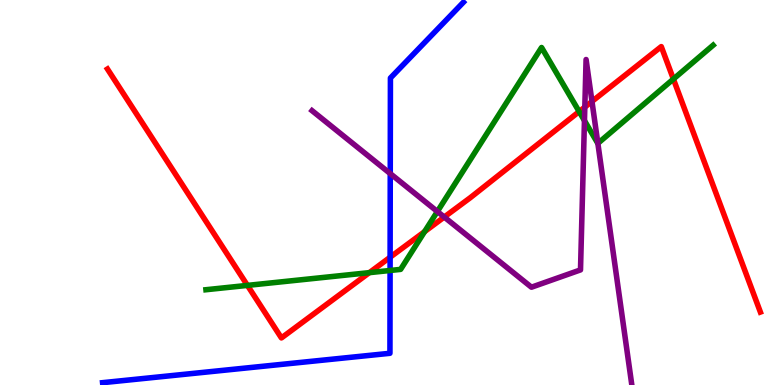[{'lines': ['blue', 'red'], 'intersections': [{'x': 5.03, 'y': 3.32}]}, {'lines': ['green', 'red'], 'intersections': [{'x': 3.19, 'y': 2.59}, {'x': 4.77, 'y': 2.92}, {'x': 5.48, 'y': 3.98}, {'x': 7.47, 'y': 7.1}, {'x': 8.69, 'y': 7.95}]}, {'lines': ['purple', 'red'], 'intersections': [{'x': 5.73, 'y': 4.36}, {'x': 7.55, 'y': 7.22}, {'x': 7.64, 'y': 7.37}]}, {'lines': ['blue', 'green'], 'intersections': [{'x': 5.03, 'y': 2.97}]}, {'lines': ['blue', 'purple'], 'intersections': [{'x': 5.04, 'y': 5.49}]}, {'lines': ['green', 'purple'], 'intersections': [{'x': 5.64, 'y': 4.51}, {'x': 7.54, 'y': 6.87}, {'x': 7.71, 'y': 6.28}]}]